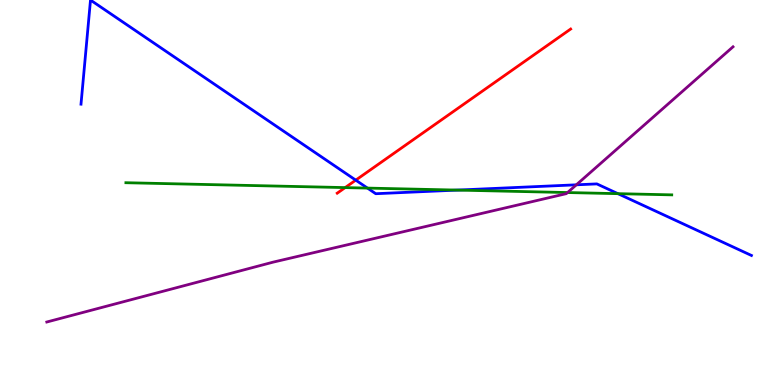[{'lines': ['blue', 'red'], 'intersections': [{'x': 4.59, 'y': 5.32}]}, {'lines': ['green', 'red'], 'intersections': [{'x': 4.45, 'y': 5.13}]}, {'lines': ['purple', 'red'], 'intersections': []}, {'lines': ['blue', 'green'], 'intersections': [{'x': 4.74, 'y': 5.11}, {'x': 5.9, 'y': 5.06}, {'x': 7.97, 'y': 4.97}]}, {'lines': ['blue', 'purple'], 'intersections': [{'x': 7.44, 'y': 5.2}]}, {'lines': ['green', 'purple'], 'intersections': [{'x': 7.32, 'y': 5.0}]}]